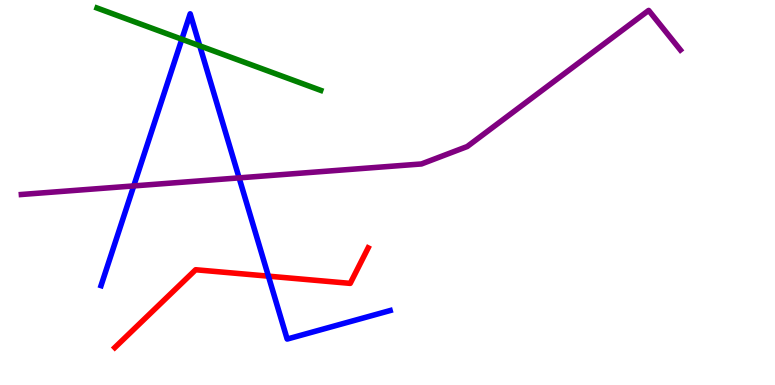[{'lines': ['blue', 'red'], 'intersections': [{'x': 3.46, 'y': 2.83}]}, {'lines': ['green', 'red'], 'intersections': []}, {'lines': ['purple', 'red'], 'intersections': []}, {'lines': ['blue', 'green'], 'intersections': [{'x': 2.35, 'y': 8.98}, {'x': 2.58, 'y': 8.81}]}, {'lines': ['blue', 'purple'], 'intersections': [{'x': 1.73, 'y': 5.17}, {'x': 3.09, 'y': 5.38}]}, {'lines': ['green', 'purple'], 'intersections': []}]